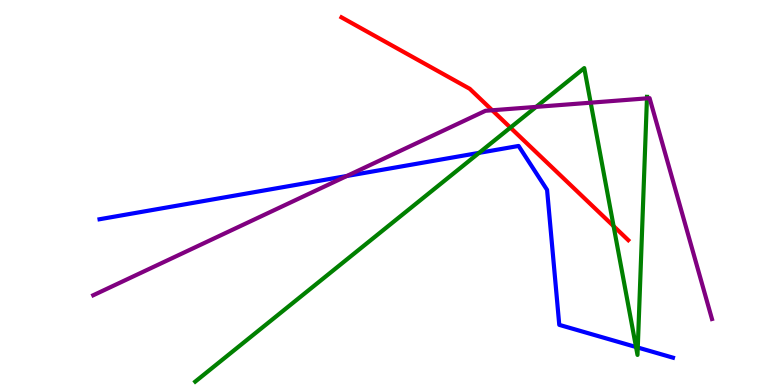[{'lines': ['blue', 'red'], 'intersections': []}, {'lines': ['green', 'red'], 'intersections': [{'x': 6.59, 'y': 6.69}, {'x': 7.92, 'y': 4.13}]}, {'lines': ['purple', 'red'], 'intersections': [{'x': 6.35, 'y': 7.14}]}, {'lines': ['blue', 'green'], 'intersections': [{'x': 6.18, 'y': 6.03}, {'x': 8.21, 'y': 0.987}, {'x': 8.23, 'y': 0.974}]}, {'lines': ['blue', 'purple'], 'intersections': [{'x': 4.48, 'y': 5.43}]}, {'lines': ['green', 'purple'], 'intersections': [{'x': 6.92, 'y': 7.22}, {'x': 7.62, 'y': 7.33}, {'x': 8.35, 'y': 7.45}]}]